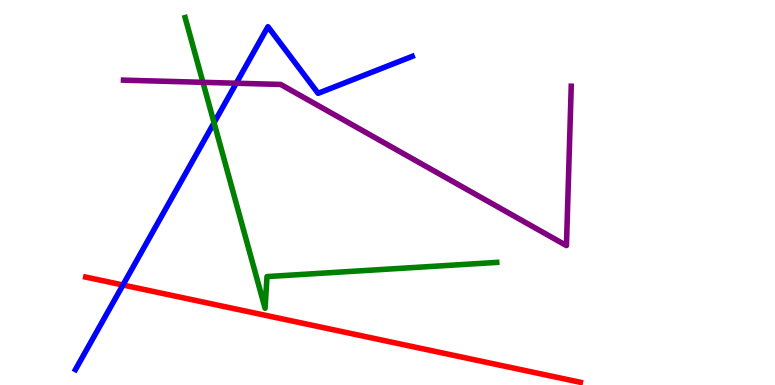[{'lines': ['blue', 'red'], 'intersections': [{'x': 1.59, 'y': 2.6}]}, {'lines': ['green', 'red'], 'intersections': []}, {'lines': ['purple', 'red'], 'intersections': []}, {'lines': ['blue', 'green'], 'intersections': [{'x': 2.76, 'y': 6.81}]}, {'lines': ['blue', 'purple'], 'intersections': [{'x': 3.05, 'y': 7.84}]}, {'lines': ['green', 'purple'], 'intersections': [{'x': 2.62, 'y': 7.86}]}]